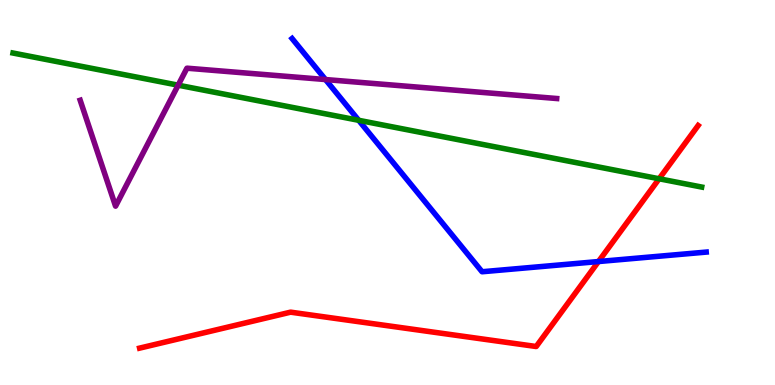[{'lines': ['blue', 'red'], 'intersections': [{'x': 7.72, 'y': 3.21}]}, {'lines': ['green', 'red'], 'intersections': [{'x': 8.5, 'y': 5.36}]}, {'lines': ['purple', 'red'], 'intersections': []}, {'lines': ['blue', 'green'], 'intersections': [{'x': 4.63, 'y': 6.88}]}, {'lines': ['blue', 'purple'], 'intersections': [{'x': 4.2, 'y': 7.93}]}, {'lines': ['green', 'purple'], 'intersections': [{'x': 2.3, 'y': 7.79}]}]